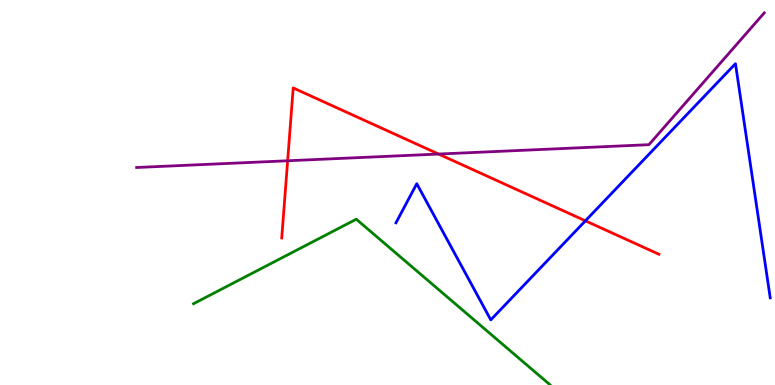[{'lines': ['blue', 'red'], 'intersections': [{'x': 7.55, 'y': 4.26}]}, {'lines': ['green', 'red'], 'intersections': []}, {'lines': ['purple', 'red'], 'intersections': [{'x': 3.71, 'y': 5.82}, {'x': 5.66, 'y': 6.0}]}, {'lines': ['blue', 'green'], 'intersections': []}, {'lines': ['blue', 'purple'], 'intersections': []}, {'lines': ['green', 'purple'], 'intersections': []}]